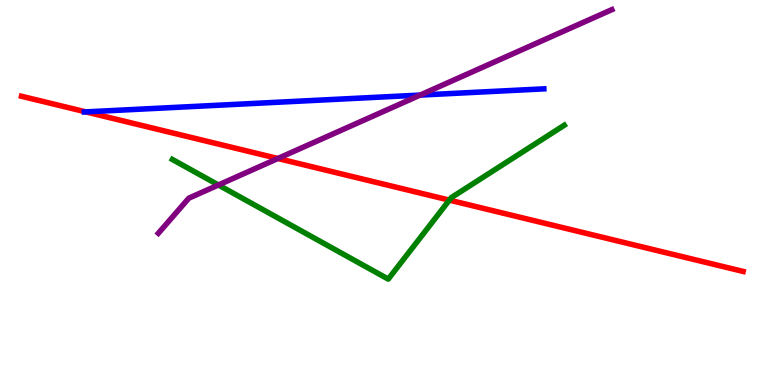[{'lines': ['blue', 'red'], 'intersections': [{'x': 1.11, 'y': 7.09}]}, {'lines': ['green', 'red'], 'intersections': [{'x': 5.8, 'y': 4.8}]}, {'lines': ['purple', 'red'], 'intersections': [{'x': 3.59, 'y': 5.88}]}, {'lines': ['blue', 'green'], 'intersections': []}, {'lines': ['blue', 'purple'], 'intersections': [{'x': 5.42, 'y': 7.53}]}, {'lines': ['green', 'purple'], 'intersections': [{'x': 2.82, 'y': 5.2}]}]